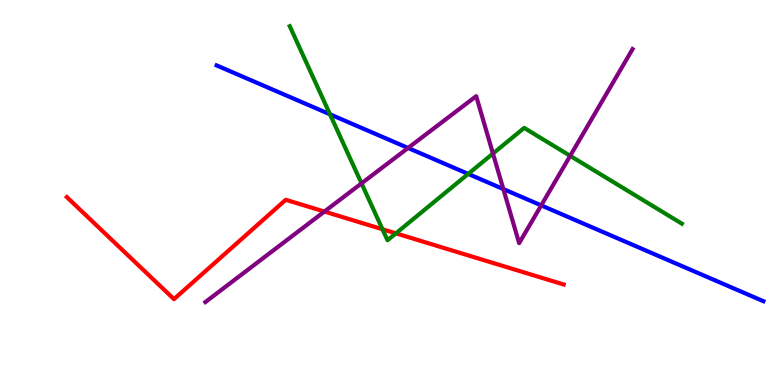[{'lines': ['blue', 'red'], 'intersections': []}, {'lines': ['green', 'red'], 'intersections': [{'x': 4.94, 'y': 4.05}, {'x': 5.11, 'y': 3.94}]}, {'lines': ['purple', 'red'], 'intersections': [{'x': 4.19, 'y': 4.5}]}, {'lines': ['blue', 'green'], 'intersections': [{'x': 4.26, 'y': 7.03}, {'x': 6.04, 'y': 5.48}]}, {'lines': ['blue', 'purple'], 'intersections': [{'x': 5.27, 'y': 6.16}, {'x': 6.49, 'y': 5.09}, {'x': 6.98, 'y': 4.67}]}, {'lines': ['green', 'purple'], 'intersections': [{'x': 4.66, 'y': 5.24}, {'x': 6.36, 'y': 6.01}, {'x': 7.36, 'y': 5.95}]}]